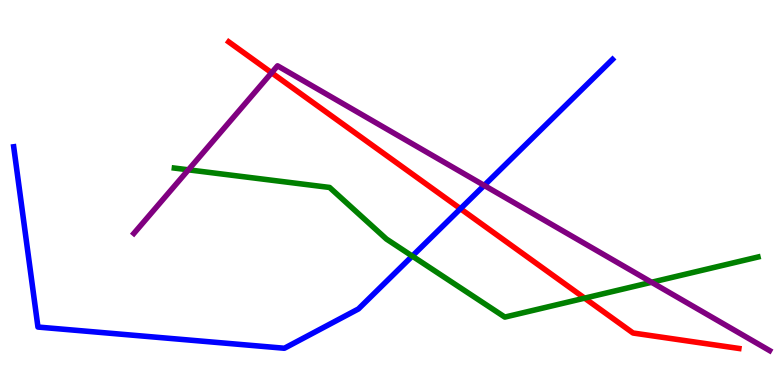[{'lines': ['blue', 'red'], 'intersections': [{'x': 5.94, 'y': 4.58}]}, {'lines': ['green', 'red'], 'intersections': [{'x': 7.54, 'y': 2.26}]}, {'lines': ['purple', 'red'], 'intersections': [{'x': 3.5, 'y': 8.11}]}, {'lines': ['blue', 'green'], 'intersections': [{'x': 5.32, 'y': 3.35}]}, {'lines': ['blue', 'purple'], 'intersections': [{'x': 6.25, 'y': 5.18}]}, {'lines': ['green', 'purple'], 'intersections': [{'x': 2.43, 'y': 5.59}, {'x': 8.41, 'y': 2.67}]}]